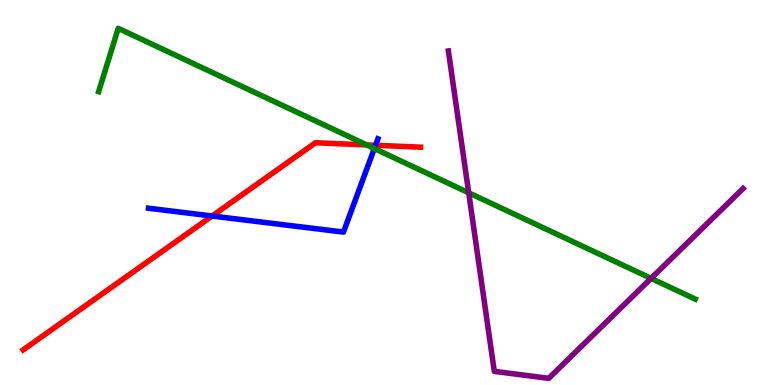[{'lines': ['blue', 'red'], 'intersections': [{'x': 2.74, 'y': 4.39}, {'x': 4.85, 'y': 6.23}]}, {'lines': ['green', 'red'], 'intersections': [{'x': 4.73, 'y': 6.24}]}, {'lines': ['purple', 'red'], 'intersections': []}, {'lines': ['blue', 'green'], 'intersections': [{'x': 4.83, 'y': 6.14}]}, {'lines': ['blue', 'purple'], 'intersections': []}, {'lines': ['green', 'purple'], 'intersections': [{'x': 6.05, 'y': 4.99}, {'x': 8.4, 'y': 2.77}]}]